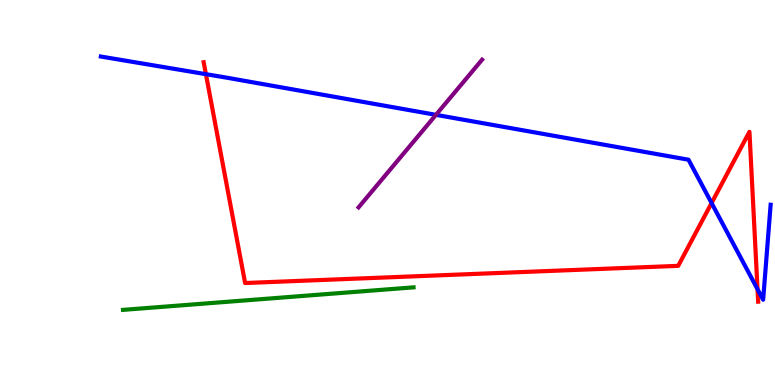[{'lines': ['blue', 'red'], 'intersections': [{'x': 2.66, 'y': 8.07}, {'x': 9.18, 'y': 4.73}, {'x': 9.77, 'y': 2.49}]}, {'lines': ['green', 'red'], 'intersections': []}, {'lines': ['purple', 'red'], 'intersections': []}, {'lines': ['blue', 'green'], 'intersections': []}, {'lines': ['blue', 'purple'], 'intersections': [{'x': 5.63, 'y': 7.02}]}, {'lines': ['green', 'purple'], 'intersections': []}]